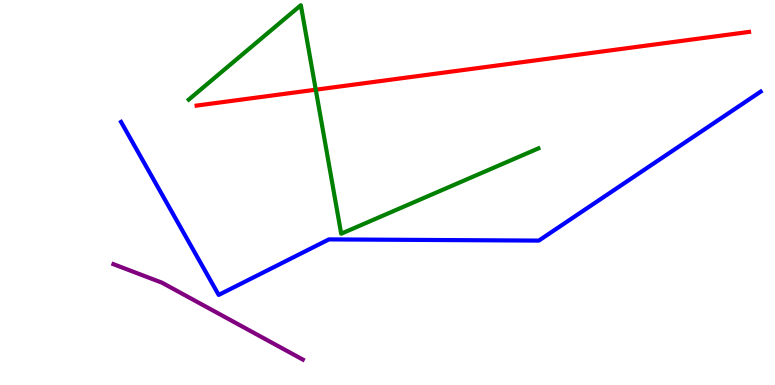[{'lines': ['blue', 'red'], 'intersections': []}, {'lines': ['green', 'red'], 'intersections': [{'x': 4.07, 'y': 7.67}]}, {'lines': ['purple', 'red'], 'intersections': []}, {'lines': ['blue', 'green'], 'intersections': []}, {'lines': ['blue', 'purple'], 'intersections': []}, {'lines': ['green', 'purple'], 'intersections': []}]